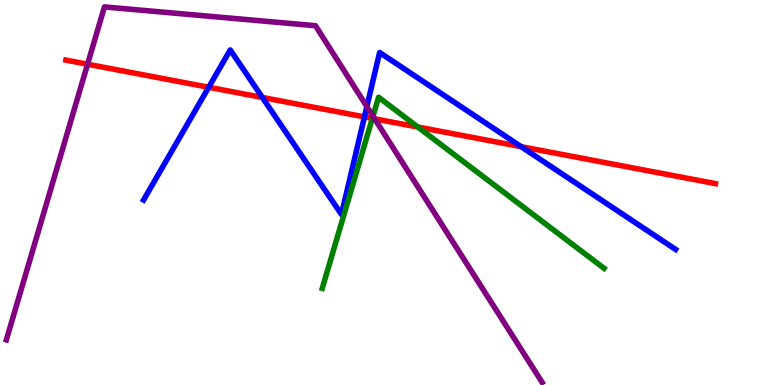[{'lines': ['blue', 'red'], 'intersections': [{'x': 2.69, 'y': 7.73}, {'x': 3.39, 'y': 7.47}, {'x': 4.7, 'y': 6.96}, {'x': 6.72, 'y': 6.19}]}, {'lines': ['green', 'red'], 'intersections': [{'x': 4.8, 'y': 6.93}, {'x': 5.39, 'y': 6.7}]}, {'lines': ['purple', 'red'], 'intersections': [{'x': 1.13, 'y': 8.33}, {'x': 4.83, 'y': 6.91}]}, {'lines': ['blue', 'green'], 'intersections': []}, {'lines': ['blue', 'purple'], 'intersections': [{'x': 4.73, 'y': 7.23}]}, {'lines': ['green', 'purple'], 'intersections': [{'x': 4.81, 'y': 6.98}]}]